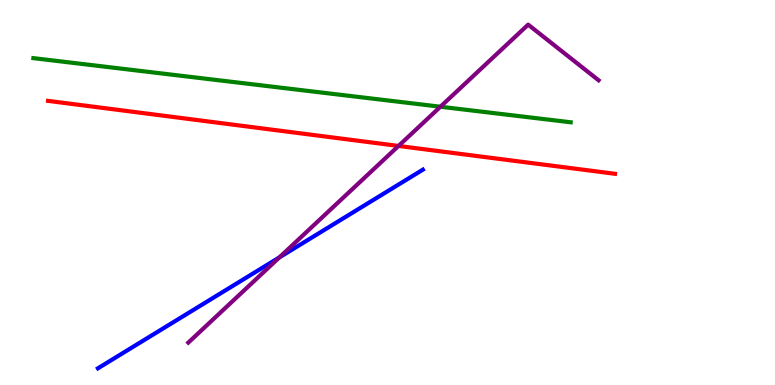[{'lines': ['blue', 'red'], 'intersections': []}, {'lines': ['green', 'red'], 'intersections': []}, {'lines': ['purple', 'red'], 'intersections': [{'x': 5.14, 'y': 6.21}]}, {'lines': ['blue', 'green'], 'intersections': []}, {'lines': ['blue', 'purple'], 'intersections': [{'x': 3.61, 'y': 3.32}]}, {'lines': ['green', 'purple'], 'intersections': [{'x': 5.68, 'y': 7.23}]}]